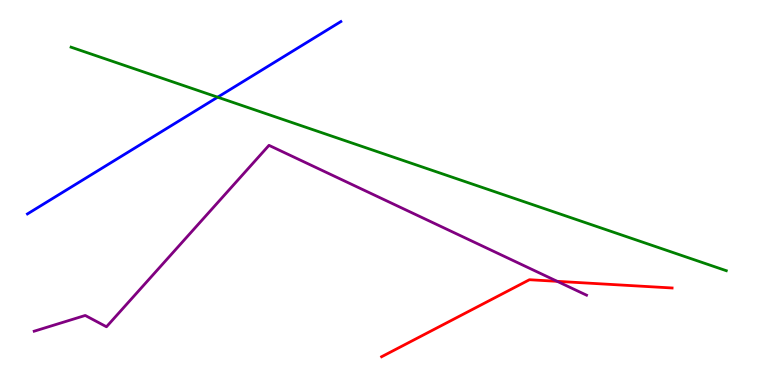[{'lines': ['blue', 'red'], 'intersections': []}, {'lines': ['green', 'red'], 'intersections': []}, {'lines': ['purple', 'red'], 'intersections': [{'x': 7.19, 'y': 2.69}]}, {'lines': ['blue', 'green'], 'intersections': [{'x': 2.81, 'y': 7.48}]}, {'lines': ['blue', 'purple'], 'intersections': []}, {'lines': ['green', 'purple'], 'intersections': []}]